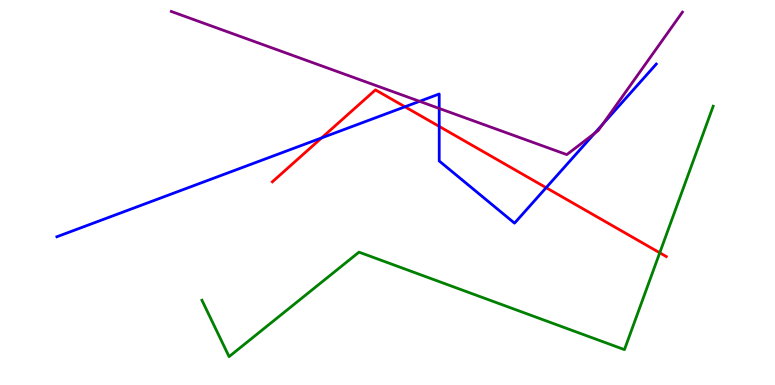[{'lines': ['blue', 'red'], 'intersections': [{'x': 4.15, 'y': 6.42}, {'x': 5.23, 'y': 7.23}, {'x': 5.67, 'y': 6.72}, {'x': 7.05, 'y': 5.13}]}, {'lines': ['green', 'red'], 'intersections': [{'x': 8.51, 'y': 3.43}]}, {'lines': ['purple', 'red'], 'intersections': []}, {'lines': ['blue', 'green'], 'intersections': []}, {'lines': ['blue', 'purple'], 'intersections': [{'x': 5.41, 'y': 7.37}, {'x': 5.67, 'y': 7.18}, {'x': 7.67, 'y': 6.54}, {'x': 7.78, 'y': 6.78}]}, {'lines': ['green', 'purple'], 'intersections': []}]